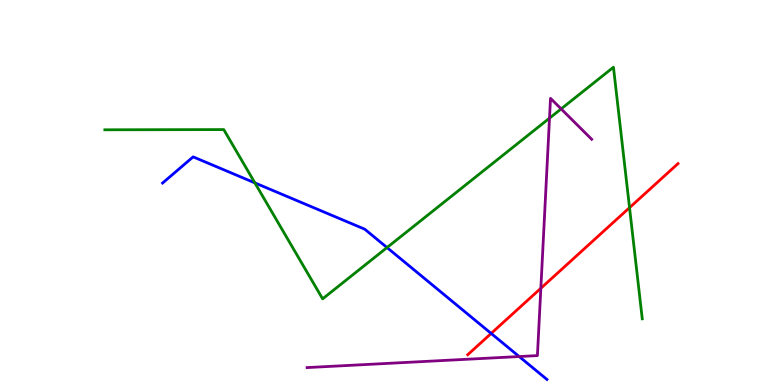[{'lines': ['blue', 'red'], 'intersections': [{'x': 6.34, 'y': 1.34}]}, {'lines': ['green', 'red'], 'intersections': [{'x': 8.12, 'y': 4.61}]}, {'lines': ['purple', 'red'], 'intersections': [{'x': 6.98, 'y': 2.51}]}, {'lines': ['blue', 'green'], 'intersections': [{'x': 3.29, 'y': 5.25}, {'x': 4.99, 'y': 3.57}]}, {'lines': ['blue', 'purple'], 'intersections': [{'x': 6.7, 'y': 0.739}]}, {'lines': ['green', 'purple'], 'intersections': [{'x': 7.09, 'y': 6.93}, {'x': 7.24, 'y': 7.17}]}]